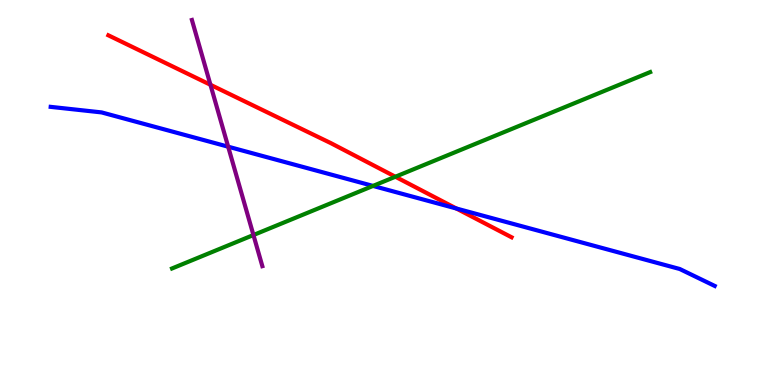[{'lines': ['blue', 'red'], 'intersections': [{'x': 5.89, 'y': 4.58}]}, {'lines': ['green', 'red'], 'intersections': [{'x': 5.1, 'y': 5.41}]}, {'lines': ['purple', 'red'], 'intersections': [{'x': 2.72, 'y': 7.8}]}, {'lines': ['blue', 'green'], 'intersections': [{'x': 4.81, 'y': 5.17}]}, {'lines': ['blue', 'purple'], 'intersections': [{'x': 2.94, 'y': 6.19}]}, {'lines': ['green', 'purple'], 'intersections': [{'x': 3.27, 'y': 3.9}]}]